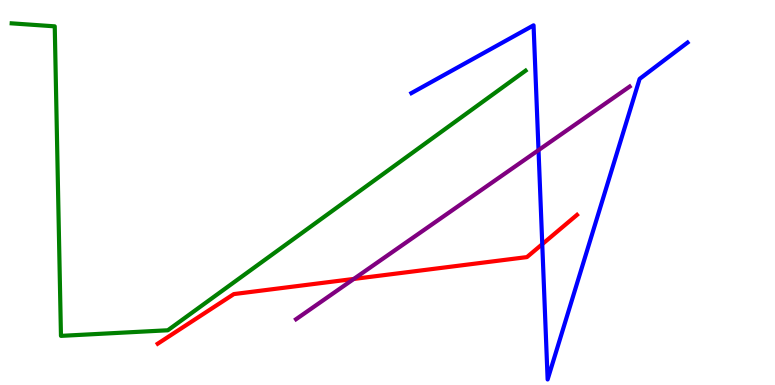[{'lines': ['blue', 'red'], 'intersections': [{'x': 7.0, 'y': 3.66}]}, {'lines': ['green', 'red'], 'intersections': []}, {'lines': ['purple', 'red'], 'intersections': [{'x': 4.57, 'y': 2.75}]}, {'lines': ['blue', 'green'], 'intersections': []}, {'lines': ['blue', 'purple'], 'intersections': [{'x': 6.95, 'y': 6.1}]}, {'lines': ['green', 'purple'], 'intersections': []}]